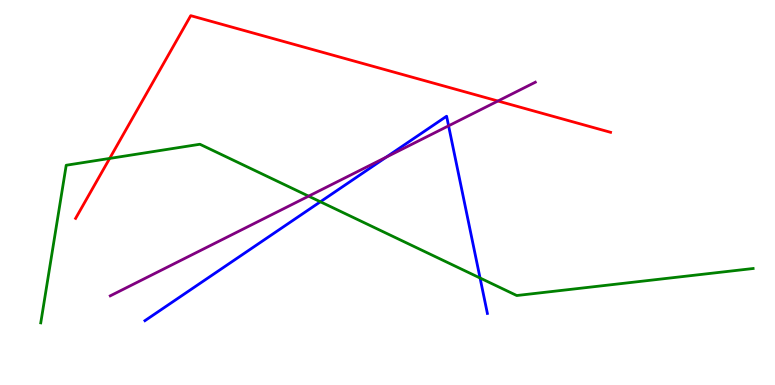[{'lines': ['blue', 'red'], 'intersections': []}, {'lines': ['green', 'red'], 'intersections': [{'x': 1.41, 'y': 5.88}]}, {'lines': ['purple', 'red'], 'intersections': [{'x': 6.42, 'y': 7.38}]}, {'lines': ['blue', 'green'], 'intersections': [{'x': 4.13, 'y': 4.76}, {'x': 6.19, 'y': 2.78}]}, {'lines': ['blue', 'purple'], 'intersections': [{'x': 4.98, 'y': 5.92}, {'x': 5.79, 'y': 6.73}]}, {'lines': ['green', 'purple'], 'intersections': [{'x': 3.98, 'y': 4.9}]}]